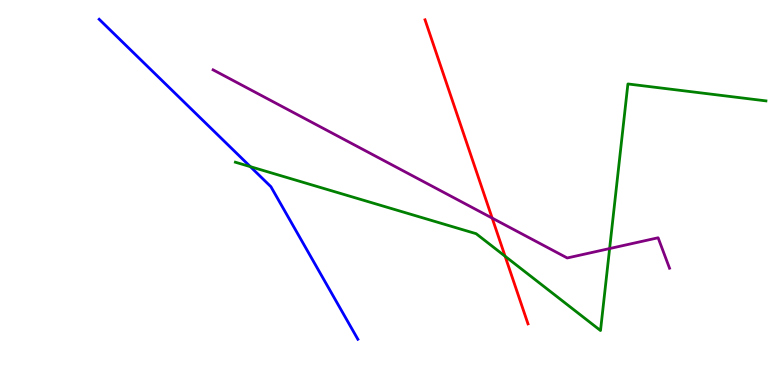[{'lines': ['blue', 'red'], 'intersections': []}, {'lines': ['green', 'red'], 'intersections': [{'x': 6.52, 'y': 3.34}]}, {'lines': ['purple', 'red'], 'intersections': [{'x': 6.35, 'y': 4.33}]}, {'lines': ['blue', 'green'], 'intersections': [{'x': 3.23, 'y': 5.67}]}, {'lines': ['blue', 'purple'], 'intersections': []}, {'lines': ['green', 'purple'], 'intersections': [{'x': 7.87, 'y': 3.54}]}]